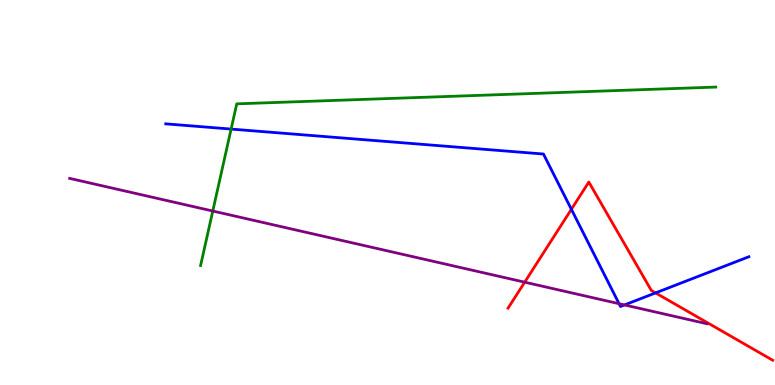[{'lines': ['blue', 'red'], 'intersections': [{'x': 7.37, 'y': 4.56}, {'x': 8.46, 'y': 2.39}]}, {'lines': ['green', 'red'], 'intersections': []}, {'lines': ['purple', 'red'], 'intersections': [{'x': 6.77, 'y': 2.67}]}, {'lines': ['blue', 'green'], 'intersections': [{'x': 2.98, 'y': 6.65}]}, {'lines': ['blue', 'purple'], 'intersections': [{'x': 7.99, 'y': 2.11}, {'x': 8.06, 'y': 2.08}]}, {'lines': ['green', 'purple'], 'intersections': [{'x': 2.75, 'y': 4.52}]}]